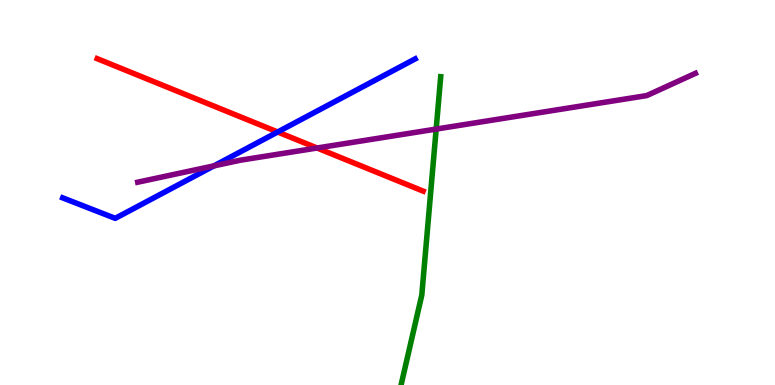[{'lines': ['blue', 'red'], 'intersections': [{'x': 3.58, 'y': 6.57}]}, {'lines': ['green', 'red'], 'intersections': []}, {'lines': ['purple', 'red'], 'intersections': [{'x': 4.09, 'y': 6.16}]}, {'lines': ['blue', 'green'], 'intersections': []}, {'lines': ['blue', 'purple'], 'intersections': [{'x': 2.76, 'y': 5.69}]}, {'lines': ['green', 'purple'], 'intersections': [{'x': 5.63, 'y': 6.65}]}]